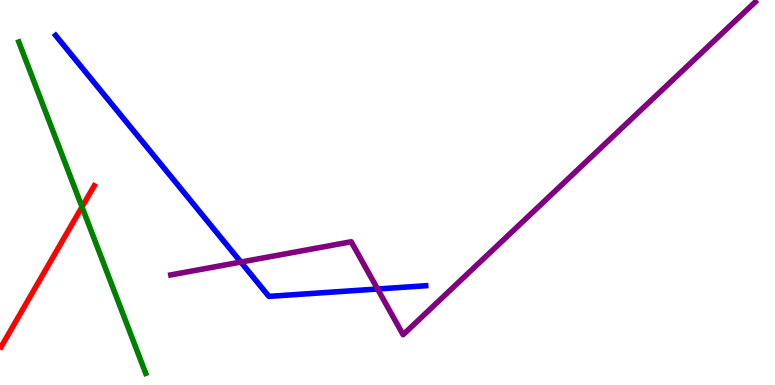[{'lines': ['blue', 'red'], 'intersections': []}, {'lines': ['green', 'red'], 'intersections': [{'x': 1.06, 'y': 4.62}]}, {'lines': ['purple', 'red'], 'intersections': []}, {'lines': ['blue', 'green'], 'intersections': []}, {'lines': ['blue', 'purple'], 'intersections': [{'x': 3.11, 'y': 3.19}, {'x': 4.87, 'y': 2.49}]}, {'lines': ['green', 'purple'], 'intersections': []}]